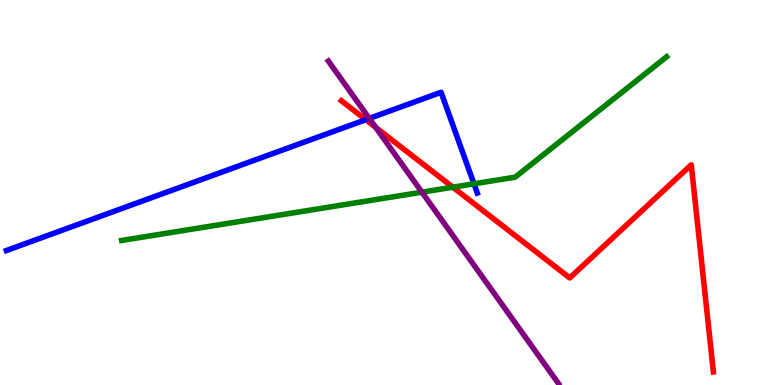[{'lines': ['blue', 'red'], 'intersections': [{'x': 4.72, 'y': 6.89}]}, {'lines': ['green', 'red'], 'intersections': [{'x': 5.84, 'y': 5.14}]}, {'lines': ['purple', 'red'], 'intersections': [{'x': 4.85, 'y': 6.69}]}, {'lines': ['blue', 'green'], 'intersections': [{'x': 6.12, 'y': 5.23}]}, {'lines': ['blue', 'purple'], 'intersections': [{'x': 4.77, 'y': 6.92}]}, {'lines': ['green', 'purple'], 'intersections': [{'x': 5.44, 'y': 5.01}]}]